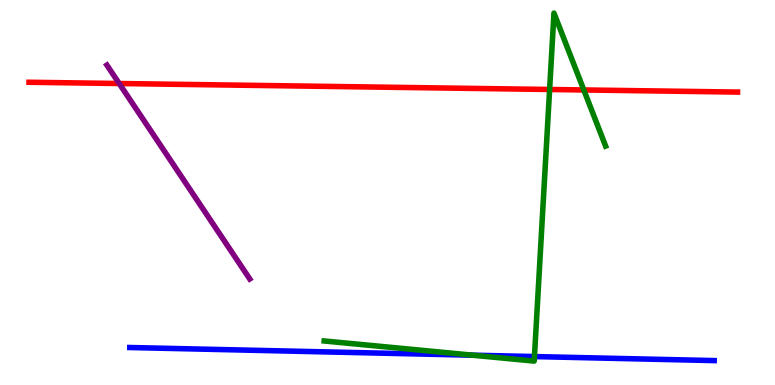[{'lines': ['blue', 'red'], 'intersections': []}, {'lines': ['green', 'red'], 'intersections': [{'x': 7.09, 'y': 7.68}, {'x': 7.53, 'y': 7.66}]}, {'lines': ['purple', 'red'], 'intersections': [{'x': 1.54, 'y': 7.83}]}, {'lines': ['blue', 'green'], 'intersections': [{'x': 6.1, 'y': 0.774}, {'x': 6.9, 'y': 0.738}]}, {'lines': ['blue', 'purple'], 'intersections': []}, {'lines': ['green', 'purple'], 'intersections': []}]